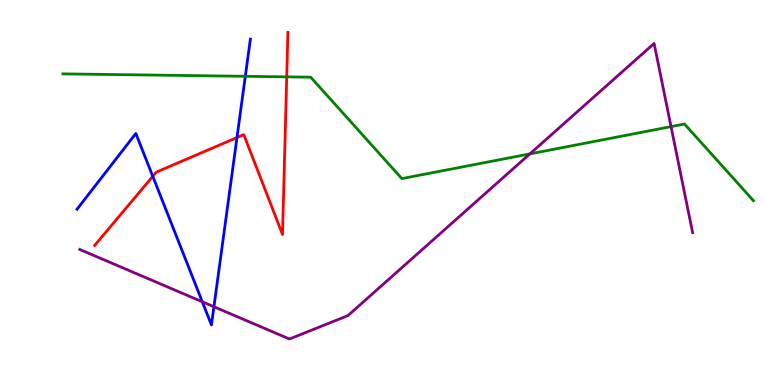[{'lines': ['blue', 'red'], 'intersections': [{'x': 1.97, 'y': 5.42}, {'x': 3.06, 'y': 6.43}]}, {'lines': ['green', 'red'], 'intersections': [{'x': 3.7, 'y': 8.0}]}, {'lines': ['purple', 'red'], 'intersections': []}, {'lines': ['blue', 'green'], 'intersections': [{'x': 3.17, 'y': 8.02}]}, {'lines': ['blue', 'purple'], 'intersections': [{'x': 2.61, 'y': 2.16}, {'x': 2.76, 'y': 2.03}]}, {'lines': ['green', 'purple'], 'intersections': [{'x': 6.84, 'y': 6.0}, {'x': 8.66, 'y': 6.71}]}]